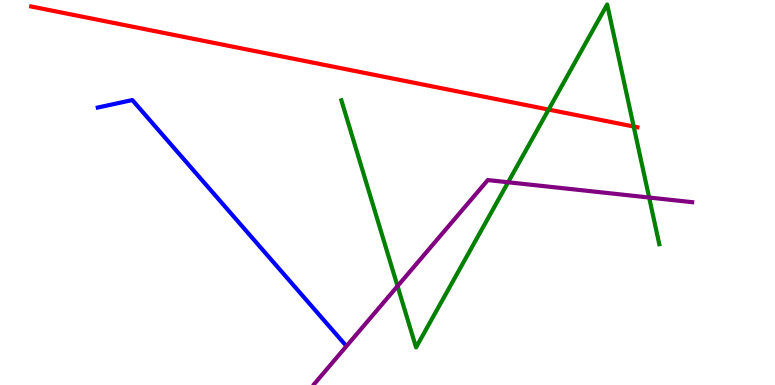[{'lines': ['blue', 'red'], 'intersections': []}, {'lines': ['green', 'red'], 'intersections': [{'x': 7.08, 'y': 7.15}, {'x': 8.18, 'y': 6.71}]}, {'lines': ['purple', 'red'], 'intersections': []}, {'lines': ['blue', 'green'], 'intersections': []}, {'lines': ['blue', 'purple'], 'intersections': []}, {'lines': ['green', 'purple'], 'intersections': [{'x': 5.13, 'y': 2.57}, {'x': 6.56, 'y': 5.27}, {'x': 8.38, 'y': 4.87}]}]